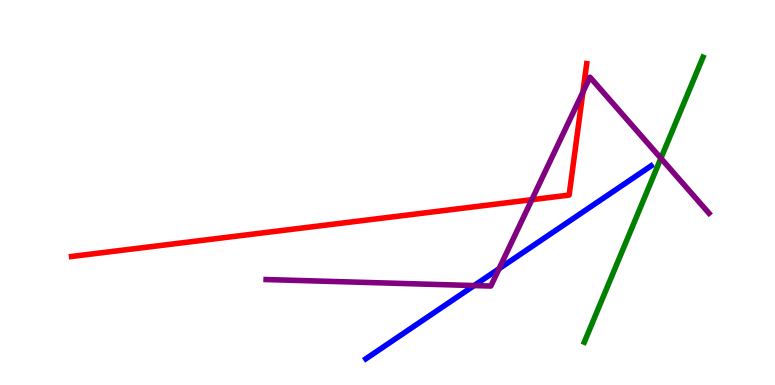[{'lines': ['blue', 'red'], 'intersections': []}, {'lines': ['green', 'red'], 'intersections': []}, {'lines': ['purple', 'red'], 'intersections': [{'x': 6.86, 'y': 4.81}, {'x': 7.52, 'y': 7.61}]}, {'lines': ['blue', 'green'], 'intersections': []}, {'lines': ['blue', 'purple'], 'intersections': [{'x': 6.12, 'y': 2.58}, {'x': 6.44, 'y': 3.02}]}, {'lines': ['green', 'purple'], 'intersections': [{'x': 8.53, 'y': 5.89}]}]